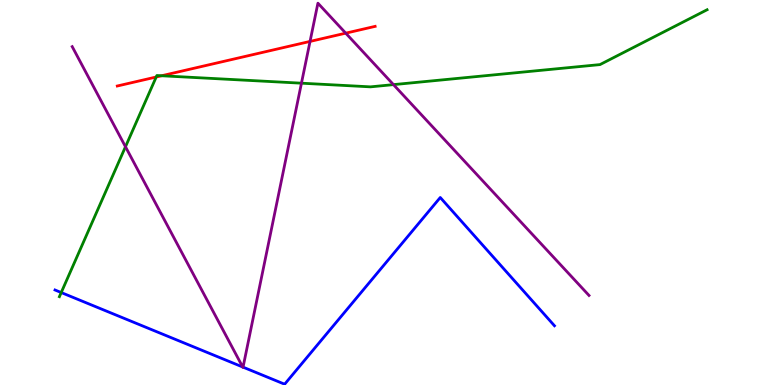[{'lines': ['blue', 'red'], 'intersections': []}, {'lines': ['green', 'red'], 'intersections': [{'x': 2.02, 'y': 8.0}, {'x': 2.08, 'y': 8.03}]}, {'lines': ['purple', 'red'], 'intersections': [{'x': 4.0, 'y': 8.92}, {'x': 4.46, 'y': 9.14}]}, {'lines': ['blue', 'green'], 'intersections': [{'x': 0.79, 'y': 2.4}]}, {'lines': ['blue', 'purple'], 'intersections': [{'x': 3.13, 'y': 0.468}, {'x': 3.14, 'y': 0.464}]}, {'lines': ['green', 'purple'], 'intersections': [{'x': 1.62, 'y': 6.19}, {'x': 3.89, 'y': 7.84}, {'x': 5.08, 'y': 7.8}]}]